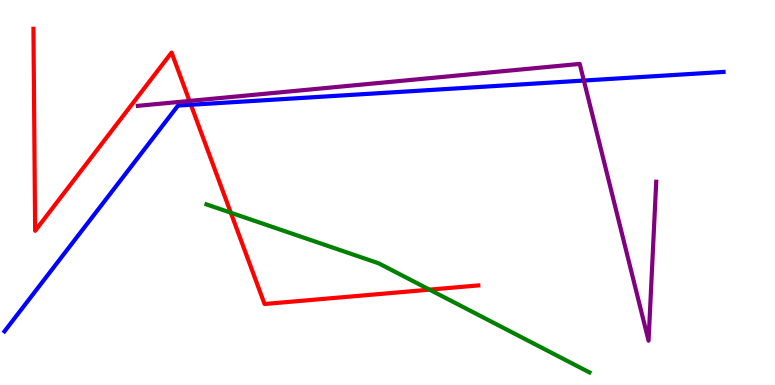[{'lines': ['blue', 'red'], 'intersections': [{'x': 2.46, 'y': 7.28}]}, {'lines': ['green', 'red'], 'intersections': [{'x': 2.98, 'y': 4.48}, {'x': 5.54, 'y': 2.48}]}, {'lines': ['purple', 'red'], 'intersections': [{'x': 2.44, 'y': 7.38}]}, {'lines': ['blue', 'green'], 'intersections': []}, {'lines': ['blue', 'purple'], 'intersections': [{'x': 7.53, 'y': 7.91}]}, {'lines': ['green', 'purple'], 'intersections': []}]